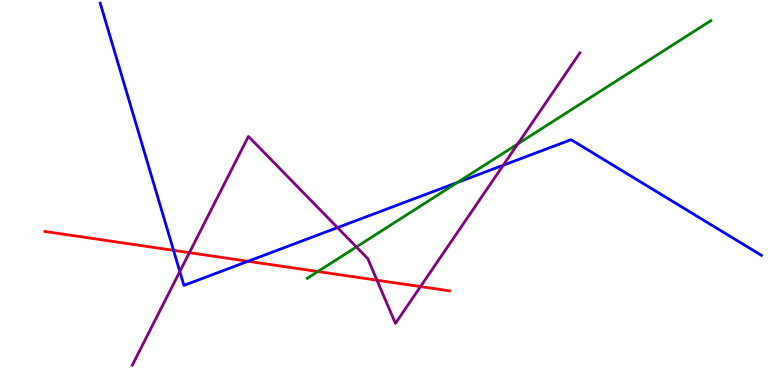[{'lines': ['blue', 'red'], 'intersections': [{'x': 2.24, 'y': 3.5}, {'x': 3.2, 'y': 3.21}]}, {'lines': ['green', 'red'], 'intersections': [{'x': 4.1, 'y': 2.95}]}, {'lines': ['purple', 'red'], 'intersections': [{'x': 2.44, 'y': 3.44}, {'x': 4.86, 'y': 2.72}, {'x': 5.43, 'y': 2.56}]}, {'lines': ['blue', 'green'], 'intersections': [{'x': 5.9, 'y': 5.26}]}, {'lines': ['blue', 'purple'], 'intersections': [{'x': 2.32, 'y': 2.95}, {'x': 4.35, 'y': 4.09}, {'x': 6.49, 'y': 5.71}]}, {'lines': ['green', 'purple'], 'intersections': [{'x': 4.6, 'y': 3.59}, {'x': 6.68, 'y': 6.26}]}]